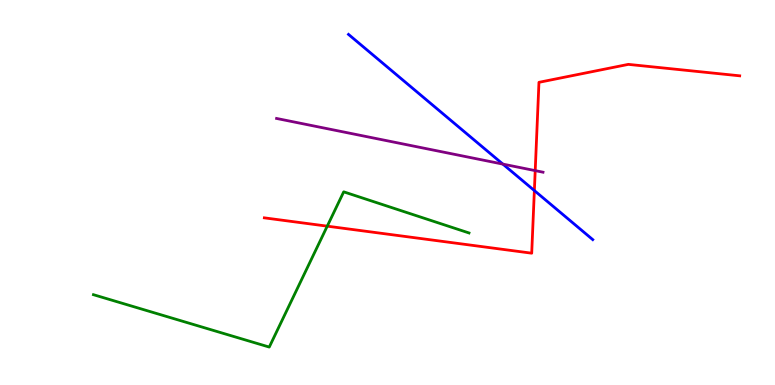[{'lines': ['blue', 'red'], 'intersections': [{'x': 6.9, 'y': 5.05}]}, {'lines': ['green', 'red'], 'intersections': [{'x': 4.22, 'y': 4.13}]}, {'lines': ['purple', 'red'], 'intersections': [{'x': 6.91, 'y': 5.57}]}, {'lines': ['blue', 'green'], 'intersections': []}, {'lines': ['blue', 'purple'], 'intersections': [{'x': 6.49, 'y': 5.74}]}, {'lines': ['green', 'purple'], 'intersections': []}]